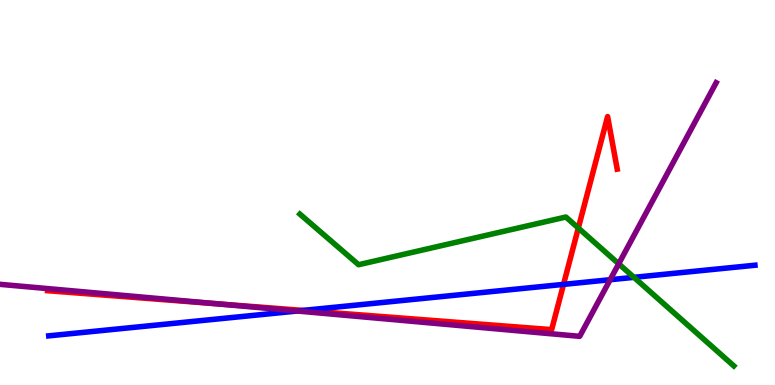[{'lines': ['blue', 'red'], 'intersections': [{'x': 3.91, 'y': 1.94}, {'x': 7.27, 'y': 2.61}]}, {'lines': ['green', 'red'], 'intersections': [{'x': 7.46, 'y': 4.08}]}, {'lines': ['purple', 'red'], 'intersections': [{'x': 2.8, 'y': 2.11}]}, {'lines': ['blue', 'green'], 'intersections': [{'x': 8.18, 'y': 2.8}]}, {'lines': ['blue', 'purple'], 'intersections': [{'x': 3.84, 'y': 1.92}, {'x': 7.87, 'y': 2.73}]}, {'lines': ['green', 'purple'], 'intersections': [{'x': 7.98, 'y': 3.15}]}]